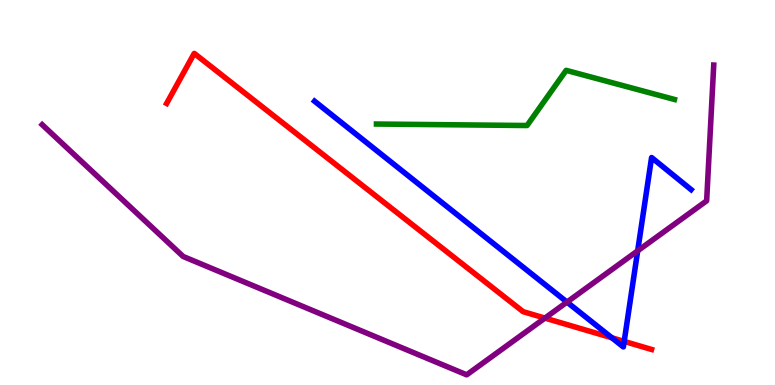[{'lines': ['blue', 'red'], 'intersections': [{'x': 7.89, 'y': 1.23}, {'x': 8.05, 'y': 1.13}]}, {'lines': ['green', 'red'], 'intersections': []}, {'lines': ['purple', 'red'], 'intersections': [{'x': 7.03, 'y': 1.74}]}, {'lines': ['blue', 'green'], 'intersections': []}, {'lines': ['blue', 'purple'], 'intersections': [{'x': 7.32, 'y': 2.15}, {'x': 8.23, 'y': 3.49}]}, {'lines': ['green', 'purple'], 'intersections': []}]